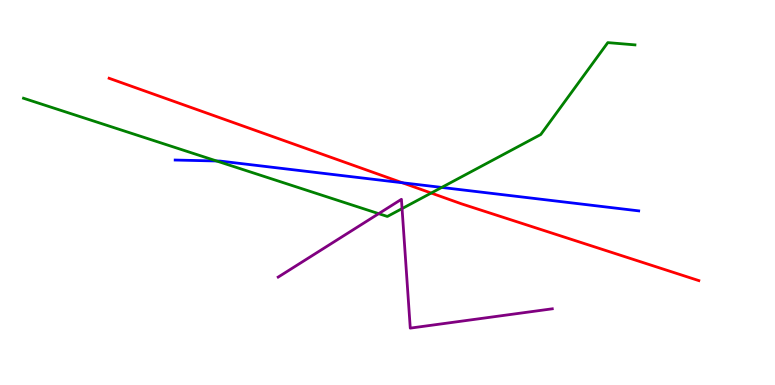[{'lines': ['blue', 'red'], 'intersections': [{'x': 5.19, 'y': 5.25}]}, {'lines': ['green', 'red'], 'intersections': [{'x': 5.56, 'y': 4.99}]}, {'lines': ['purple', 'red'], 'intersections': []}, {'lines': ['blue', 'green'], 'intersections': [{'x': 2.79, 'y': 5.82}, {'x': 5.7, 'y': 5.13}]}, {'lines': ['blue', 'purple'], 'intersections': []}, {'lines': ['green', 'purple'], 'intersections': [{'x': 4.89, 'y': 4.45}, {'x': 5.19, 'y': 4.58}]}]